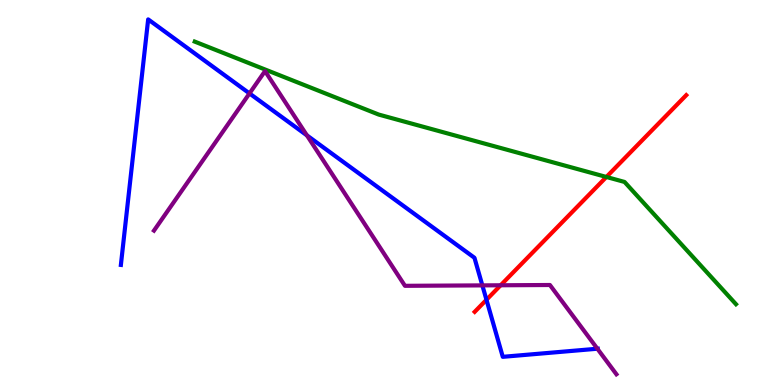[{'lines': ['blue', 'red'], 'intersections': [{'x': 6.28, 'y': 2.21}]}, {'lines': ['green', 'red'], 'intersections': [{'x': 7.82, 'y': 5.4}]}, {'lines': ['purple', 'red'], 'intersections': [{'x': 6.46, 'y': 2.59}]}, {'lines': ['blue', 'green'], 'intersections': []}, {'lines': ['blue', 'purple'], 'intersections': [{'x': 3.22, 'y': 7.57}, {'x': 3.96, 'y': 6.48}, {'x': 6.22, 'y': 2.59}, {'x': 7.71, 'y': 0.942}]}, {'lines': ['green', 'purple'], 'intersections': []}]